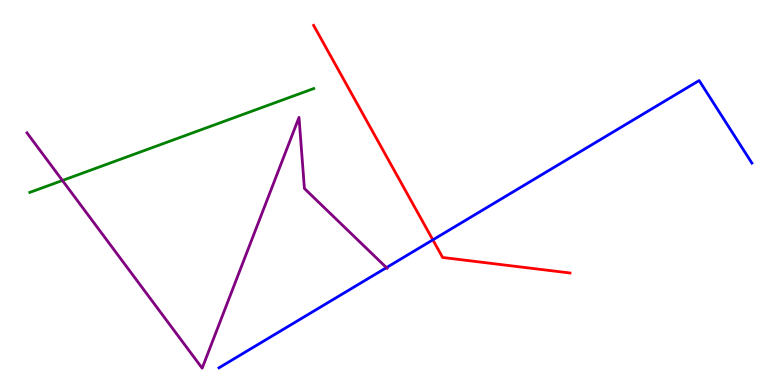[{'lines': ['blue', 'red'], 'intersections': [{'x': 5.59, 'y': 3.77}]}, {'lines': ['green', 'red'], 'intersections': []}, {'lines': ['purple', 'red'], 'intersections': []}, {'lines': ['blue', 'green'], 'intersections': []}, {'lines': ['blue', 'purple'], 'intersections': [{'x': 4.99, 'y': 3.05}]}, {'lines': ['green', 'purple'], 'intersections': [{'x': 0.805, 'y': 5.31}]}]